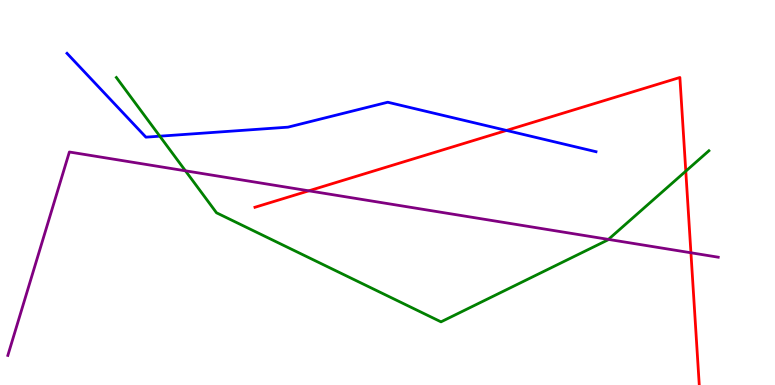[{'lines': ['blue', 'red'], 'intersections': [{'x': 6.54, 'y': 6.61}]}, {'lines': ['green', 'red'], 'intersections': [{'x': 8.85, 'y': 5.55}]}, {'lines': ['purple', 'red'], 'intersections': [{'x': 3.98, 'y': 5.04}, {'x': 8.92, 'y': 3.43}]}, {'lines': ['blue', 'green'], 'intersections': [{'x': 2.06, 'y': 6.46}]}, {'lines': ['blue', 'purple'], 'intersections': []}, {'lines': ['green', 'purple'], 'intersections': [{'x': 2.39, 'y': 5.56}, {'x': 7.85, 'y': 3.78}]}]